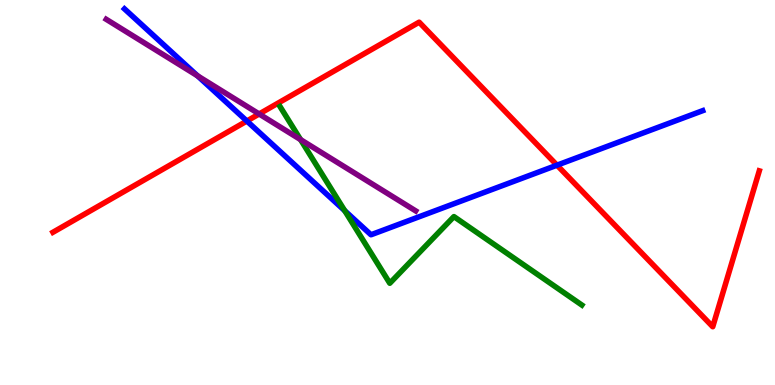[{'lines': ['blue', 'red'], 'intersections': [{'x': 3.19, 'y': 6.86}, {'x': 7.19, 'y': 5.71}]}, {'lines': ['green', 'red'], 'intersections': []}, {'lines': ['purple', 'red'], 'intersections': [{'x': 3.34, 'y': 7.04}]}, {'lines': ['blue', 'green'], 'intersections': [{'x': 4.45, 'y': 4.53}]}, {'lines': ['blue', 'purple'], 'intersections': [{'x': 2.55, 'y': 8.03}]}, {'lines': ['green', 'purple'], 'intersections': [{'x': 3.88, 'y': 6.37}]}]